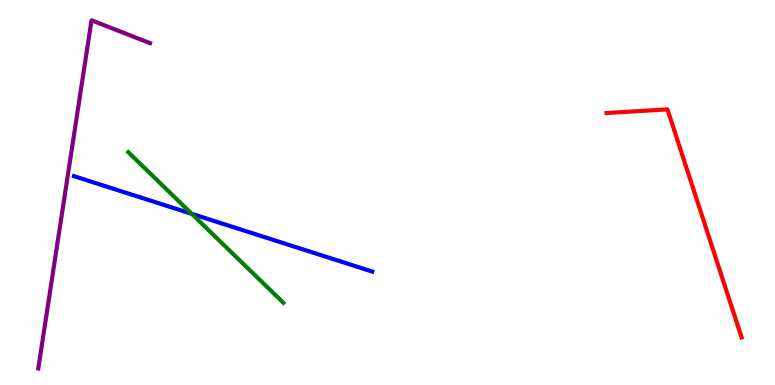[{'lines': ['blue', 'red'], 'intersections': []}, {'lines': ['green', 'red'], 'intersections': []}, {'lines': ['purple', 'red'], 'intersections': []}, {'lines': ['blue', 'green'], 'intersections': [{'x': 2.47, 'y': 4.45}]}, {'lines': ['blue', 'purple'], 'intersections': []}, {'lines': ['green', 'purple'], 'intersections': []}]